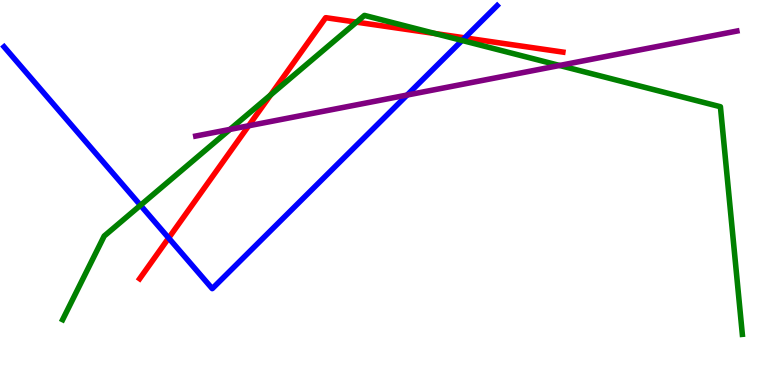[{'lines': ['blue', 'red'], 'intersections': [{'x': 2.18, 'y': 3.82}, {'x': 6.0, 'y': 9.02}]}, {'lines': ['green', 'red'], 'intersections': [{'x': 3.49, 'y': 7.53}, {'x': 4.6, 'y': 9.42}, {'x': 5.62, 'y': 9.13}]}, {'lines': ['purple', 'red'], 'intersections': [{'x': 3.21, 'y': 6.73}]}, {'lines': ['blue', 'green'], 'intersections': [{'x': 1.81, 'y': 4.67}, {'x': 5.96, 'y': 8.95}]}, {'lines': ['blue', 'purple'], 'intersections': [{'x': 5.25, 'y': 7.53}]}, {'lines': ['green', 'purple'], 'intersections': [{'x': 2.97, 'y': 6.64}, {'x': 7.22, 'y': 8.3}]}]